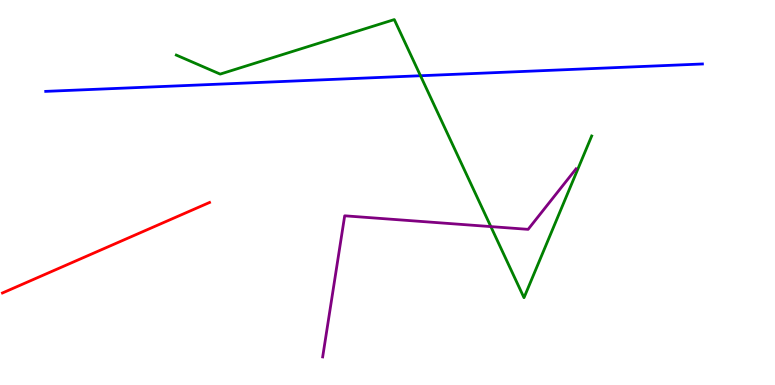[{'lines': ['blue', 'red'], 'intersections': []}, {'lines': ['green', 'red'], 'intersections': []}, {'lines': ['purple', 'red'], 'intersections': []}, {'lines': ['blue', 'green'], 'intersections': [{'x': 5.43, 'y': 8.03}]}, {'lines': ['blue', 'purple'], 'intersections': []}, {'lines': ['green', 'purple'], 'intersections': [{'x': 6.33, 'y': 4.11}]}]